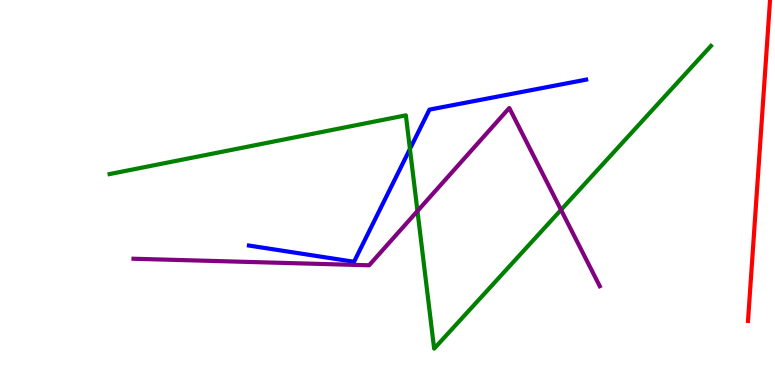[{'lines': ['blue', 'red'], 'intersections': []}, {'lines': ['green', 'red'], 'intersections': []}, {'lines': ['purple', 'red'], 'intersections': []}, {'lines': ['blue', 'green'], 'intersections': [{'x': 5.29, 'y': 6.13}]}, {'lines': ['blue', 'purple'], 'intersections': []}, {'lines': ['green', 'purple'], 'intersections': [{'x': 5.39, 'y': 4.52}, {'x': 7.24, 'y': 4.55}]}]